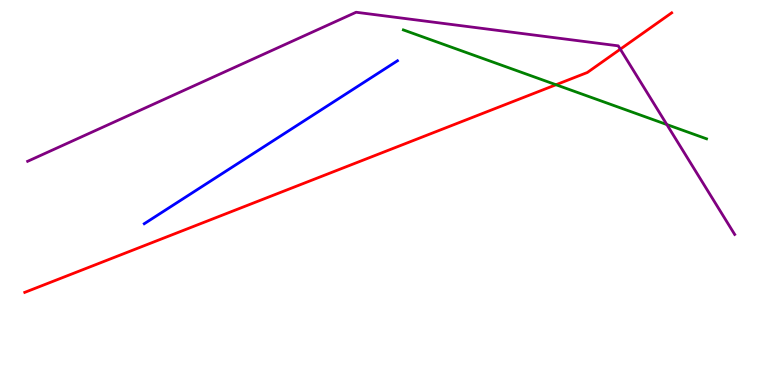[{'lines': ['blue', 'red'], 'intersections': []}, {'lines': ['green', 'red'], 'intersections': [{'x': 7.17, 'y': 7.8}]}, {'lines': ['purple', 'red'], 'intersections': [{'x': 8.0, 'y': 8.72}]}, {'lines': ['blue', 'green'], 'intersections': []}, {'lines': ['blue', 'purple'], 'intersections': []}, {'lines': ['green', 'purple'], 'intersections': [{'x': 8.6, 'y': 6.77}]}]